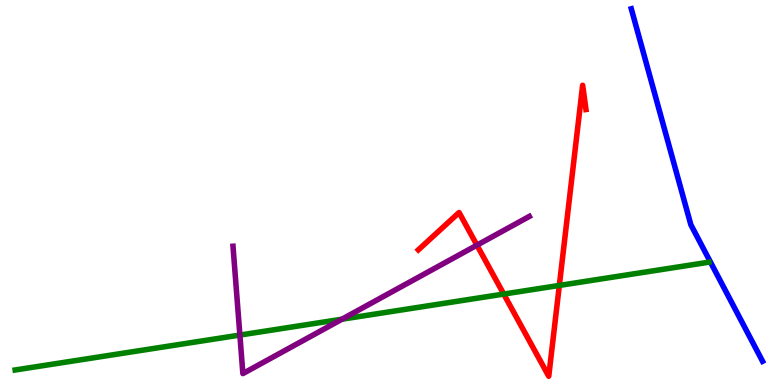[{'lines': ['blue', 'red'], 'intersections': []}, {'lines': ['green', 'red'], 'intersections': [{'x': 6.5, 'y': 2.36}, {'x': 7.22, 'y': 2.59}]}, {'lines': ['purple', 'red'], 'intersections': [{'x': 6.15, 'y': 3.63}]}, {'lines': ['blue', 'green'], 'intersections': []}, {'lines': ['blue', 'purple'], 'intersections': []}, {'lines': ['green', 'purple'], 'intersections': [{'x': 3.1, 'y': 1.3}, {'x': 4.41, 'y': 1.71}]}]